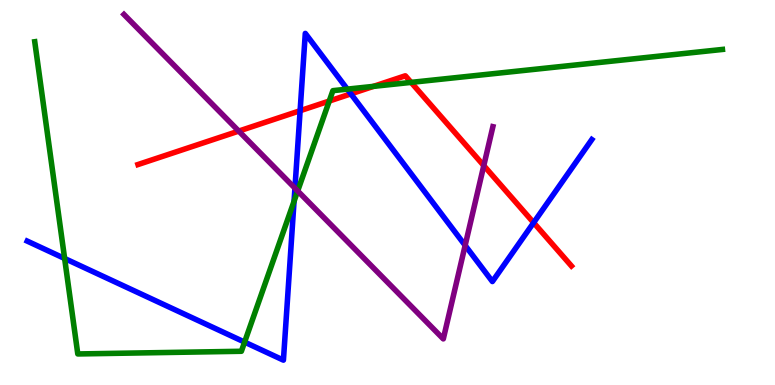[{'lines': ['blue', 'red'], 'intersections': [{'x': 3.87, 'y': 7.12}, {'x': 4.53, 'y': 7.56}, {'x': 6.89, 'y': 4.22}]}, {'lines': ['green', 'red'], 'intersections': [{'x': 4.25, 'y': 7.38}, {'x': 4.82, 'y': 7.76}, {'x': 5.3, 'y': 7.86}]}, {'lines': ['purple', 'red'], 'intersections': [{'x': 3.08, 'y': 6.6}, {'x': 6.24, 'y': 5.7}]}, {'lines': ['blue', 'green'], 'intersections': [{'x': 0.834, 'y': 3.29}, {'x': 3.16, 'y': 1.11}, {'x': 3.79, 'y': 4.77}, {'x': 4.48, 'y': 7.68}]}, {'lines': ['blue', 'purple'], 'intersections': [{'x': 3.81, 'y': 5.11}, {'x': 6.0, 'y': 3.63}]}, {'lines': ['green', 'purple'], 'intersections': [{'x': 3.84, 'y': 5.04}]}]